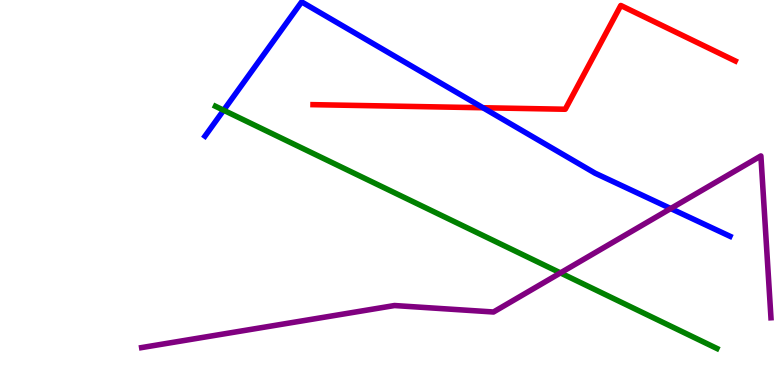[{'lines': ['blue', 'red'], 'intersections': [{'x': 6.23, 'y': 7.2}]}, {'lines': ['green', 'red'], 'intersections': []}, {'lines': ['purple', 'red'], 'intersections': []}, {'lines': ['blue', 'green'], 'intersections': [{'x': 2.89, 'y': 7.14}]}, {'lines': ['blue', 'purple'], 'intersections': [{'x': 8.65, 'y': 4.58}]}, {'lines': ['green', 'purple'], 'intersections': [{'x': 7.23, 'y': 2.91}]}]